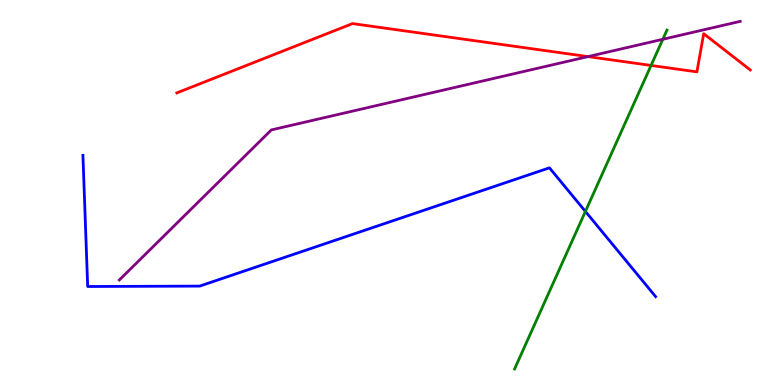[{'lines': ['blue', 'red'], 'intersections': []}, {'lines': ['green', 'red'], 'intersections': [{'x': 8.4, 'y': 8.3}]}, {'lines': ['purple', 'red'], 'intersections': [{'x': 7.59, 'y': 8.53}]}, {'lines': ['blue', 'green'], 'intersections': [{'x': 7.55, 'y': 4.51}]}, {'lines': ['blue', 'purple'], 'intersections': []}, {'lines': ['green', 'purple'], 'intersections': [{'x': 8.55, 'y': 8.98}]}]